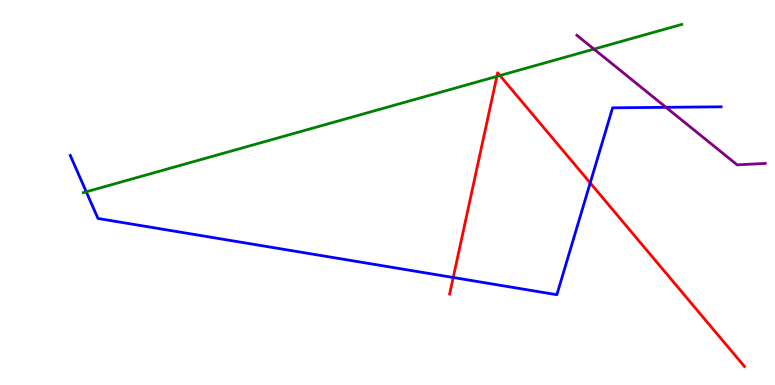[{'lines': ['blue', 'red'], 'intersections': [{'x': 5.85, 'y': 2.79}, {'x': 7.62, 'y': 5.25}]}, {'lines': ['green', 'red'], 'intersections': [{'x': 6.41, 'y': 8.02}, {'x': 6.45, 'y': 8.04}]}, {'lines': ['purple', 'red'], 'intersections': []}, {'lines': ['blue', 'green'], 'intersections': [{'x': 1.11, 'y': 5.02}]}, {'lines': ['blue', 'purple'], 'intersections': [{'x': 8.59, 'y': 7.21}]}, {'lines': ['green', 'purple'], 'intersections': [{'x': 7.66, 'y': 8.72}]}]